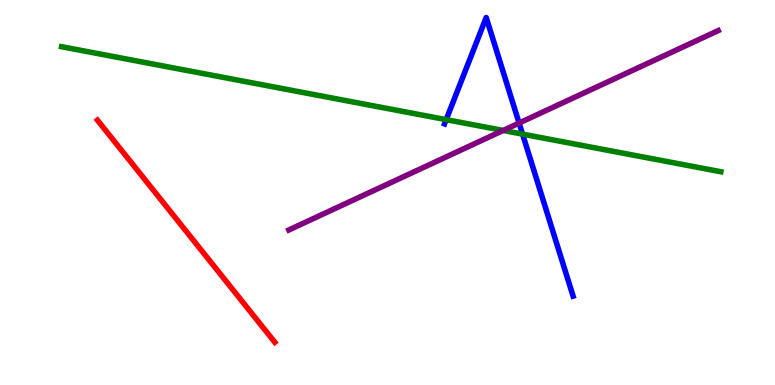[{'lines': ['blue', 'red'], 'intersections': []}, {'lines': ['green', 'red'], 'intersections': []}, {'lines': ['purple', 'red'], 'intersections': []}, {'lines': ['blue', 'green'], 'intersections': [{'x': 5.76, 'y': 6.89}, {'x': 6.74, 'y': 6.52}]}, {'lines': ['blue', 'purple'], 'intersections': [{'x': 6.7, 'y': 6.8}]}, {'lines': ['green', 'purple'], 'intersections': [{'x': 6.49, 'y': 6.61}]}]